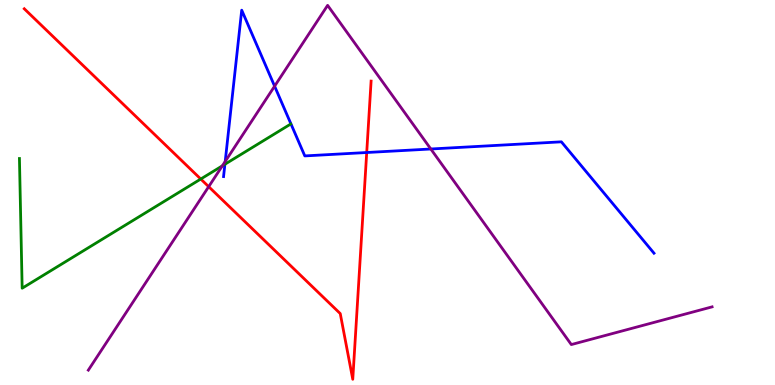[{'lines': ['blue', 'red'], 'intersections': [{'x': 4.73, 'y': 6.04}]}, {'lines': ['green', 'red'], 'intersections': [{'x': 2.59, 'y': 5.35}]}, {'lines': ['purple', 'red'], 'intersections': [{'x': 2.69, 'y': 5.15}]}, {'lines': ['blue', 'green'], 'intersections': [{'x': 2.9, 'y': 5.73}]}, {'lines': ['blue', 'purple'], 'intersections': [{'x': 2.91, 'y': 5.81}, {'x': 3.54, 'y': 7.76}, {'x': 5.56, 'y': 6.13}]}, {'lines': ['green', 'purple'], 'intersections': [{'x': 2.87, 'y': 5.69}]}]